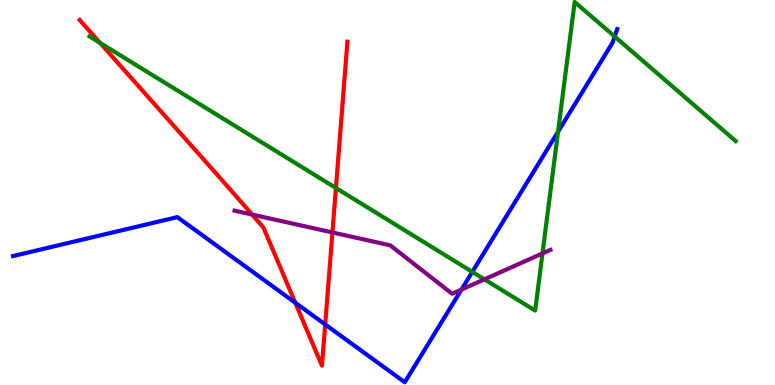[{'lines': ['blue', 'red'], 'intersections': [{'x': 3.81, 'y': 2.14}, {'x': 4.2, 'y': 1.57}]}, {'lines': ['green', 'red'], 'intersections': [{'x': 1.29, 'y': 8.89}, {'x': 4.33, 'y': 5.12}]}, {'lines': ['purple', 'red'], 'intersections': [{'x': 3.25, 'y': 4.43}, {'x': 4.29, 'y': 3.96}]}, {'lines': ['blue', 'green'], 'intersections': [{'x': 6.09, 'y': 2.94}, {'x': 7.2, 'y': 6.58}, {'x': 7.93, 'y': 9.05}]}, {'lines': ['blue', 'purple'], 'intersections': [{'x': 5.95, 'y': 2.48}]}, {'lines': ['green', 'purple'], 'intersections': [{'x': 6.25, 'y': 2.74}, {'x': 7.0, 'y': 3.42}]}]